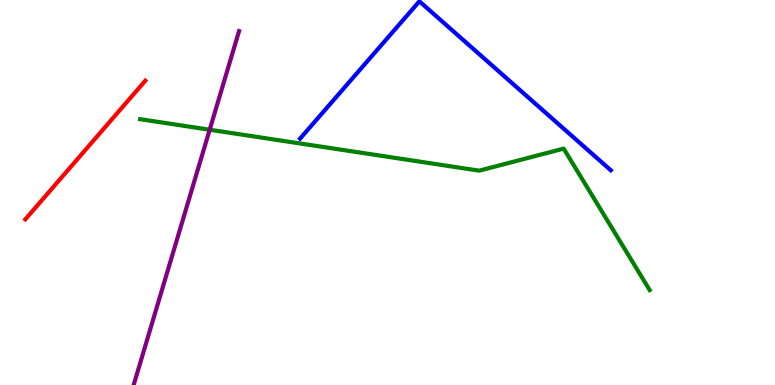[{'lines': ['blue', 'red'], 'intersections': []}, {'lines': ['green', 'red'], 'intersections': []}, {'lines': ['purple', 'red'], 'intersections': []}, {'lines': ['blue', 'green'], 'intersections': []}, {'lines': ['blue', 'purple'], 'intersections': []}, {'lines': ['green', 'purple'], 'intersections': [{'x': 2.71, 'y': 6.63}]}]